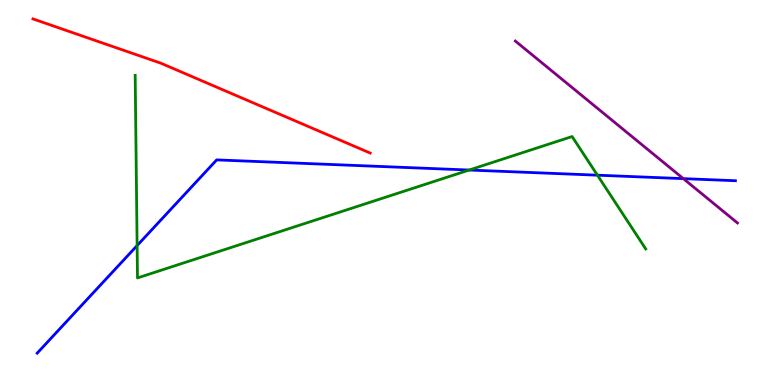[{'lines': ['blue', 'red'], 'intersections': []}, {'lines': ['green', 'red'], 'intersections': []}, {'lines': ['purple', 'red'], 'intersections': []}, {'lines': ['blue', 'green'], 'intersections': [{'x': 1.77, 'y': 3.62}, {'x': 6.05, 'y': 5.58}, {'x': 7.71, 'y': 5.45}]}, {'lines': ['blue', 'purple'], 'intersections': [{'x': 8.82, 'y': 5.36}]}, {'lines': ['green', 'purple'], 'intersections': []}]